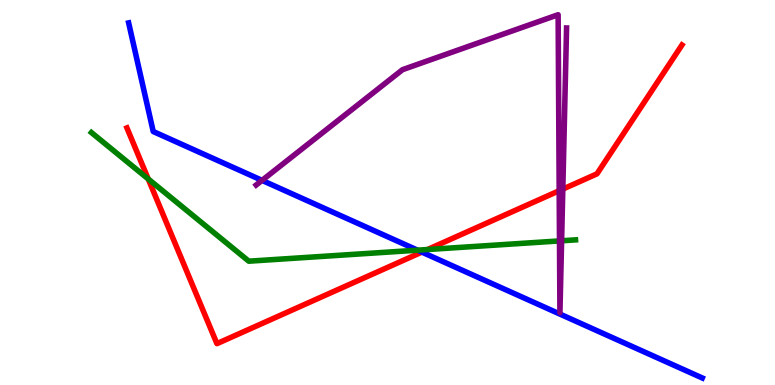[{'lines': ['blue', 'red'], 'intersections': [{'x': 5.44, 'y': 3.45}]}, {'lines': ['green', 'red'], 'intersections': [{'x': 1.91, 'y': 5.35}, {'x': 5.52, 'y': 3.52}]}, {'lines': ['purple', 'red'], 'intersections': [{'x': 7.22, 'y': 5.05}, {'x': 7.26, 'y': 5.09}]}, {'lines': ['blue', 'green'], 'intersections': [{'x': 5.39, 'y': 3.5}]}, {'lines': ['blue', 'purple'], 'intersections': [{'x': 3.38, 'y': 5.31}]}, {'lines': ['green', 'purple'], 'intersections': [{'x': 7.22, 'y': 3.74}, {'x': 7.25, 'y': 3.75}]}]